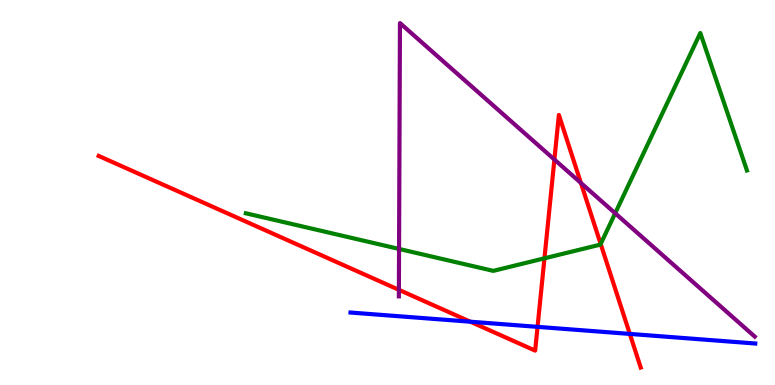[{'lines': ['blue', 'red'], 'intersections': [{'x': 6.07, 'y': 1.64}, {'x': 6.94, 'y': 1.51}, {'x': 8.13, 'y': 1.33}]}, {'lines': ['green', 'red'], 'intersections': [{'x': 7.03, 'y': 3.29}, {'x': 7.75, 'y': 3.66}]}, {'lines': ['purple', 'red'], 'intersections': [{'x': 5.15, 'y': 2.47}, {'x': 7.15, 'y': 5.86}, {'x': 7.5, 'y': 5.25}]}, {'lines': ['blue', 'green'], 'intersections': []}, {'lines': ['blue', 'purple'], 'intersections': []}, {'lines': ['green', 'purple'], 'intersections': [{'x': 5.15, 'y': 3.53}, {'x': 7.94, 'y': 4.46}]}]